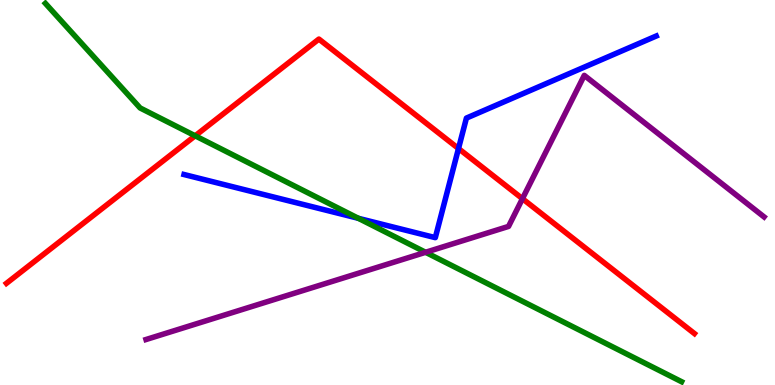[{'lines': ['blue', 'red'], 'intersections': [{'x': 5.92, 'y': 6.14}]}, {'lines': ['green', 'red'], 'intersections': [{'x': 2.52, 'y': 6.47}]}, {'lines': ['purple', 'red'], 'intersections': [{'x': 6.74, 'y': 4.84}]}, {'lines': ['blue', 'green'], 'intersections': [{'x': 4.62, 'y': 4.33}]}, {'lines': ['blue', 'purple'], 'intersections': []}, {'lines': ['green', 'purple'], 'intersections': [{'x': 5.49, 'y': 3.45}]}]